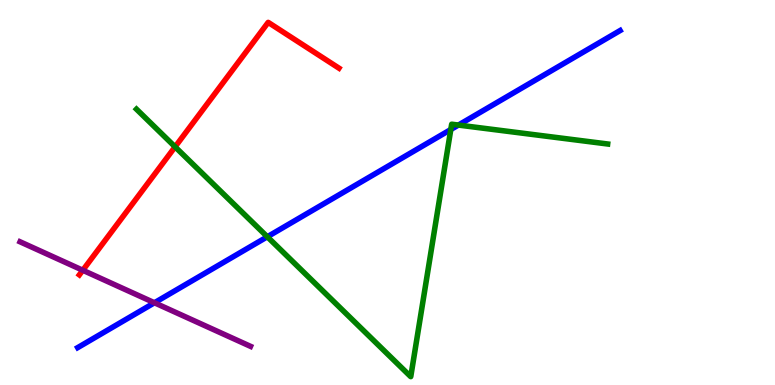[{'lines': ['blue', 'red'], 'intersections': []}, {'lines': ['green', 'red'], 'intersections': [{'x': 2.26, 'y': 6.19}]}, {'lines': ['purple', 'red'], 'intersections': [{'x': 1.07, 'y': 2.98}]}, {'lines': ['blue', 'green'], 'intersections': [{'x': 3.45, 'y': 3.85}, {'x': 5.82, 'y': 6.64}, {'x': 5.92, 'y': 6.75}]}, {'lines': ['blue', 'purple'], 'intersections': [{'x': 1.99, 'y': 2.14}]}, {'lines': ['green', 'purple'], 'intersections': []}]